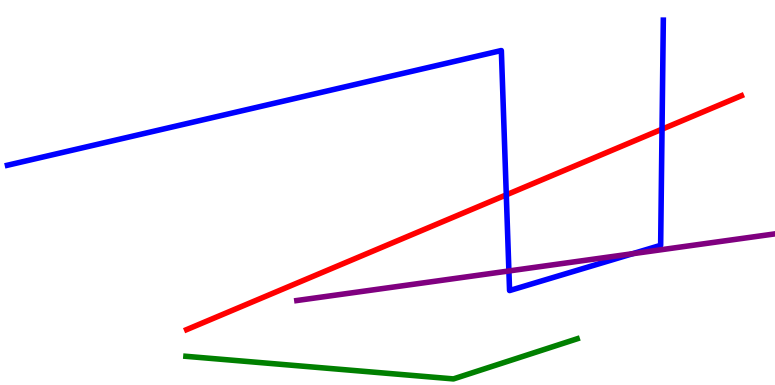[{'lines': ['blue', 'red'], 'intersections': [{'x': 6.53, 'y': 4.94}, {'x': 8.54, 'y': 6.64}]}, {'lines': ['green', 'red'], 'intersections': []}, {'lines': ['purple', 'red'], 'intersections': []}, {'lines': ['blue', 'green'], 'intersections': []}, {'lines': ['blue', 'purple'], 'intersections': [{'x': 6.57, 'y': 2.96}, {'x': 8.16, 'y': 3.41}]}, {'lines': ['green', 'purple'], 'intersections': []}]